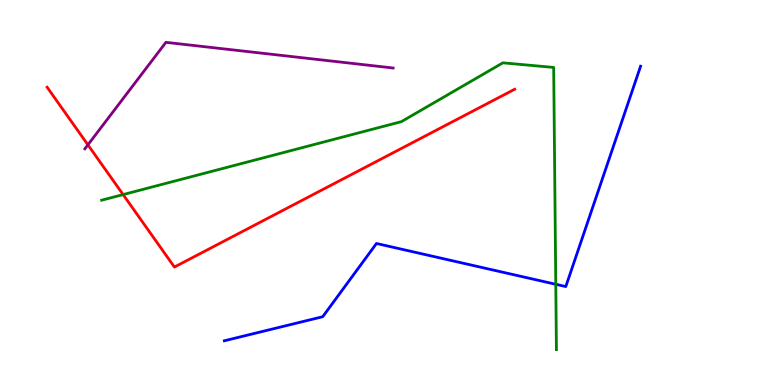[{'lines': ['blue', 'red'], 'intersections': []}, {'lines': ['green', 'red'], 'intersections': [{'x': 1.59, 'y': 4.95}]}, {'lines': ['purple', 'red'], 'intersections': [{'x': 1.13, 'y': 6.24}]}, {'lines': ['blue', 'green'], 'intersections': [{'x': 7.17, 'y': 2.62}]}, {'lines': ['blue', 'purple'], 'intersections': []}, {'lines': ['green', 'purple'], 'intersections': []}]